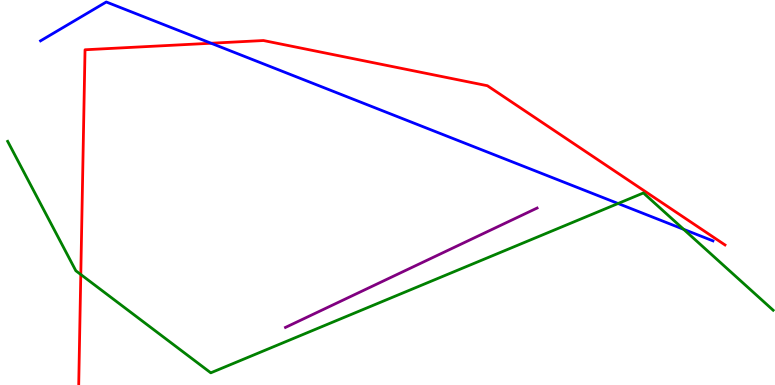[{'lines': ['blue', 'red'], 'intersections': [{'x': 2.72, 'y': 8.88}]}, {'lines': ['green', 'red'], 'intersections': [{'x': 1.04, 'y': 2.87}]}, {'lines': ['purple', 'red'], 'intersections': []}, {'lines': ['blue', 'green'], 'intersections': [{'x': 7.98, 'y': 4.71}, {'x': 8.82, 'y': 4.04}]}, {'lines': ['blue', 'purple'], 'intersections': []}, {'lines': ['green', 'purple'], 'intersections': []}]